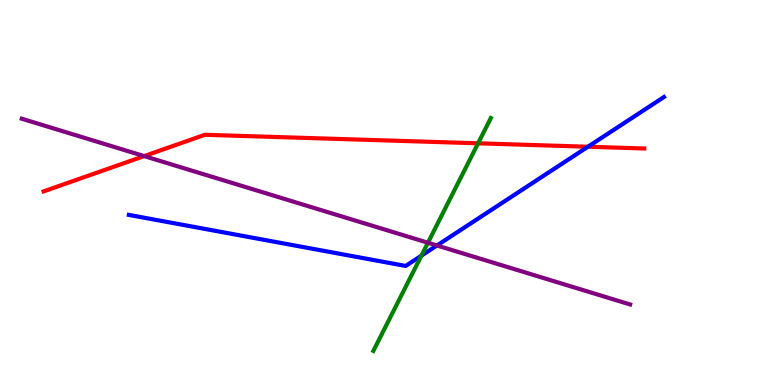[{'lines': ['blue', 'red'], 'intersections': [{'x': 7.59, 'y': 6.19}]}, {'lines': ['green', 'red'], 'intersections': [{'x': 6.17, 'y': 6.28}]}, {'lines': ['purple', 'red'], 'intersections': [{'x': 1.86, 'y': 5.95}]}, {'lines': ['blue', 'green'], 'intersections': [{'x': 5.44, 'y': 3.36}]}, {'lines': ['blue', 'purple'], 'intersections': [{'x': 5.64, 'y': 3.62}]}, {'lines': ['green', 'purple'], 'intersections': [{'x': 5.52, 'y': 3.7}]}]